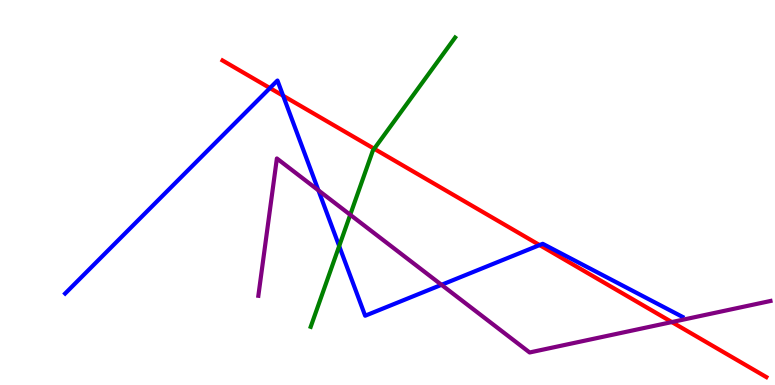[{'lines': ['blue', 'red'], 'intersections': [{'x': 3.48, 'y': 7.71}, {'x': 3.65, 'y': 7.51}, {'x': 6.96, 'y': 3.63}]}, {'lines': ['green', 'red'], 'intersections': [{'x': 4.83, 'y': 6.14}]}, {'lines': ['purple', 'red'], 'intersections': [{'x': 8.67, 'y': 1.63}]}, {'lines': ['blue', 'green'], 'intersections': [{'x': 4.38, 'y': 3.61}]}, {'lines': ['blue', 'purple'], 'intersections': [{'x': 4.11, 'y': 5.06}, {'x': 5.7, 'y': 2.6}]}, {'lines': ['green', 'purple'], 'intersections': [{'x': 4.52, 'y': 4.42}]}]